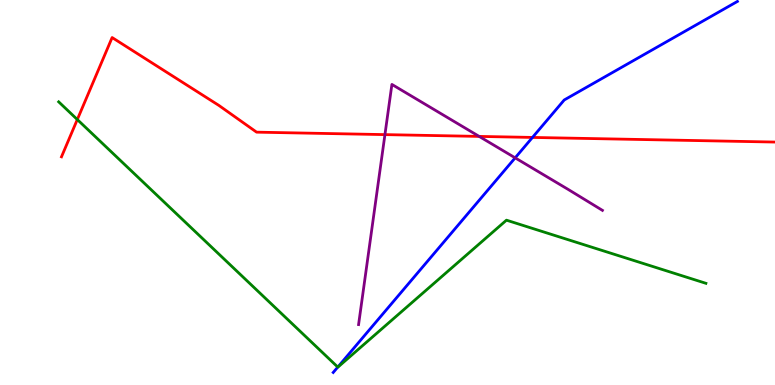[{'lines': ['blue', 'red'], 'intersections': [{'x': 6.87, 'y': 6.43}]}, {'lines': ['green', 'red'], 'intersections': [{'x': 0.998, 'y': 6.89}]}, {'lines': ['purple', 'red'], 'intersections': [{'x': 4.97, 'y': 6.5}, {'x': 6.18, 'y': 6.46}]}, {'lines': ['blue', 'green'], 'intersections': [{'x': 4.36, 'y': 0.465}]}, {'lines': ['blue', 'purple'], 'intersections': [{'x': 6.65, 'y': 5.9}]}, {'lines': ['green', 'purple'], 'intersections': []}]